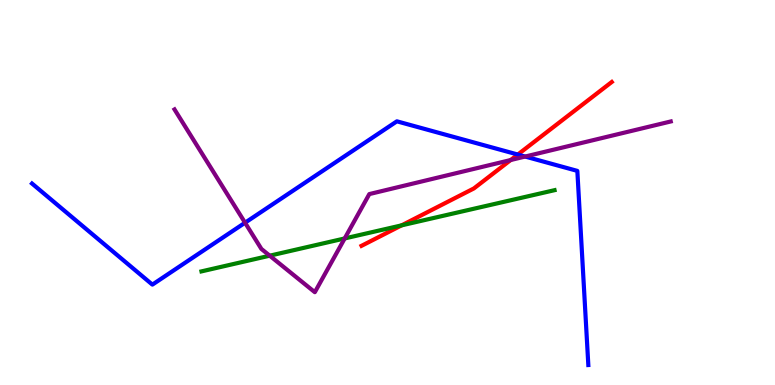[{'lines': ['blue', 'red'], 'intersections': [{'x': 6.68, 'y': 5.99}]}, {'lines': ['green', 'red'], 'intersections': [{'x': 5.18, 'y': 4.15}]}, {'lines': ['purple', 'red'], 'intersections': [{'x': 6.59, 'y': 5.84}]}, {'lines': ['blue', 'green'], 'intersections': []}, {'lines': ['blue', 'purple'], 'intersections': [{'x': 3.16, 'y': 4.22}, {'x': 6.78, 'y': 5.93}]}, {'lines': ['green', 'purple'], 'intersections': [{'x': 3.48, 'y': 3.36}, {'x': 4.45, 'y': 3.81}]}]